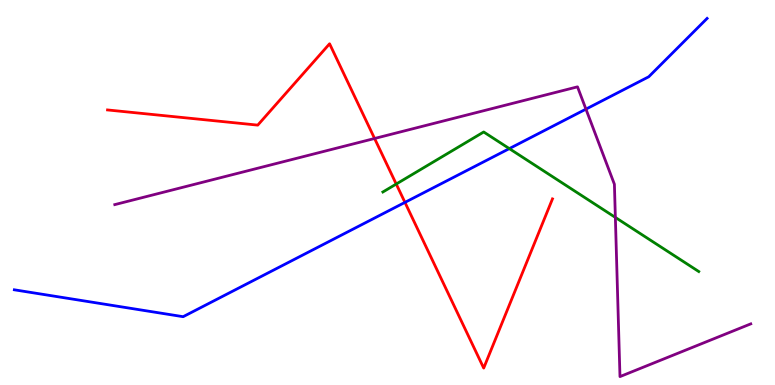[{'lines': ['blue', 'red'], 'intersections': [{'x': 5.23, 'y': 4.74}]}, {'lines': ['green', 'red'], 'intersections': [{'x': 5.11, 'y': 5.22}]}, {'lines': ['purple', 'red'], 'intersections': [{'x': 4.83, 'y': 6.4}]}, {'lines': ['blue', 'green'], 'intersections': [{'x': 6.57, 'y': 6.14}]}, {'lines': ['blue', 'purple'], 'intersections': [{'x': 7.56, 'y': 7.17}]}, {'lines': ['green', 'purple'], 'intersections': [{'x': 7.94, 'y': 4.35}]}]